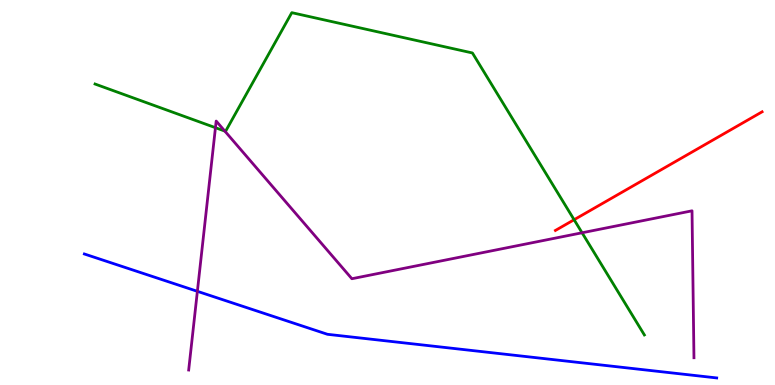[{'lines': ['blue', 'red'], 'intersections': []}, {'lines': ['green', 'red'], 'intersections': [{'x': 7.41, 'y': 4.29}]}, {'lines': ['purple', 'red'], 'intersections': []}, {'lines': ['blue', 'green'], 'intersections': []}, {'lines': ['blue', 'purple'], 'intersections': [{'x': 2.55, 'y': 2.43}]}, {'lines': ['green', 'purple'], 'intersections': [{'x': 2.78, 'y': 6.68}, {'x': 2.9, 'y': 6.6}, {'x': 7.51, 'y': 3.95}]}]